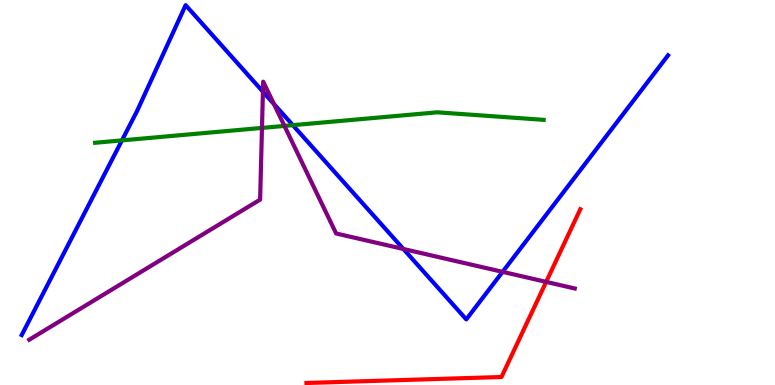[{'lines': ['blue', 'red'], 'intersections': []}, {'lines': ['green', 'red'], 'intersections': []}, {'lines': ['purple', 'red'], 'intersections': [{'x': 7.05, 'y': 2.68}]}, {'lines': ['blue', 'green'], 'intersections': [{'x': 1.57, 'y': 6.35}, {'x': 3.78, 'y': 6.75}]}, {'lines': ['blue', 'purple'], 'intersections': [{'x': 3.39, 'y': 7.62}, {'x': 3.53, 'y': 7.3}, {'x': 5.21, 'y': 3.53}, {'x': 6.49, 'y': 2.94}]}, {'lines': ['green', 'purple'], 'intersections': [{'x': 3.38, 'y': 6.68}, {'x': 3.67, 'y': 6.73}]}]